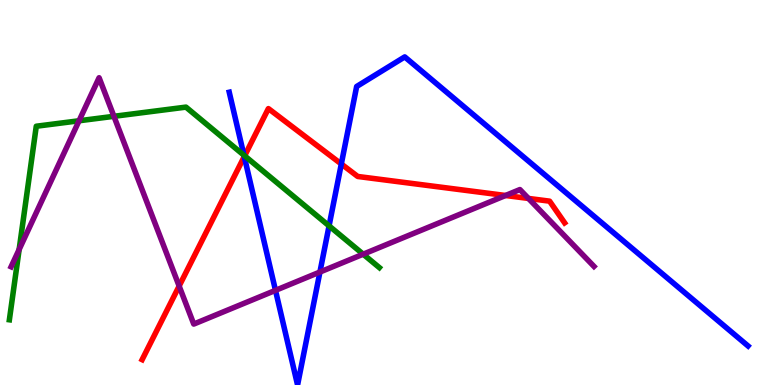[{'lines': ['blue', 'red'], 'intersections': [{'x': 3.15, 'y': 5.93}, {'x': 4.4, 'y': 5.74}]}, {'lines': ['green', 'red'], 'intersections': [{'x': 3.16, 'y': 5.95}]}, {'lines': ['purple', 'red'], 'intersections': [{'x': 2.31, 'y': 2.57}, {'x': 6.52, 'y': 4.92}, {'x': 6.82, 'y': 4.85}]}, {'lines': ['blue', 'green'], 'intersections': [{'x': 3.15, 'y': 5.97}, {'x': 4.25, 'y': 4.13}]}, {'lines': ['blue', 'purple'], 'intersections': [{'x': 3.55, 'y': 2.46}, {'x': 4.13, 'y': 2.93}]}, {'lines': ['green', 'purple'], 'intersections': [{'x': 0.247, 'y': 3.52}, {'x': 1.02, 'y': 6.86}, {'x': 1.47, 'y': 6.98}, {'x': 4.69, 'y': 3.4}]}]